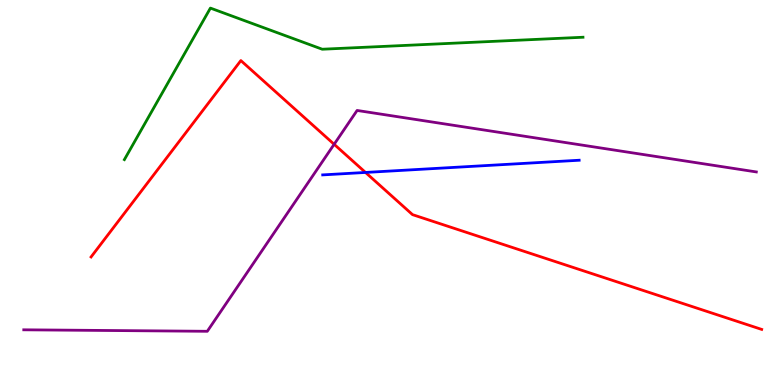[{'lines': ['blue', 'red'], 'intersections': [{'x': 4.72, 'y': 5.52}]}, {'lines': ['green', 'red'], 'intersections': []}, {'lines': ['purple', 'red'], 'intersections': [{'x': 4.31, 'y': 6.25}]}, {'lines': ['blue', 'green'], 'intersections': []}, {'lines': ['blue', 'purple'], 'intersections': []}, {'lines': ['green', 'purple'], 'intersections': []}]